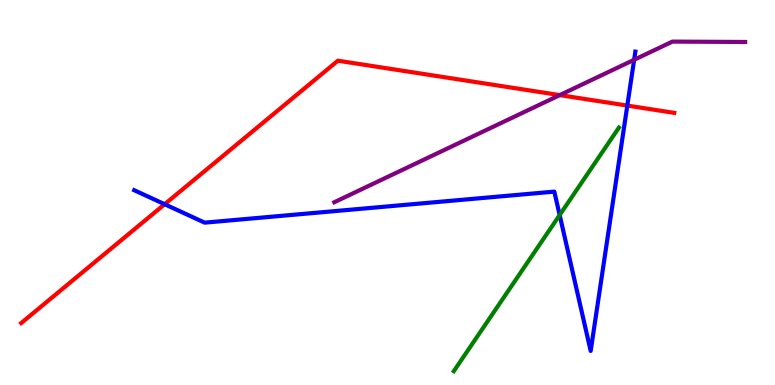[{'lines': ['blue', 'red'], 'intersections': [{'x': 2.12, 'y': 4.7}, {'x': 8.09, 'y': 7.26}]}, {'lines': ['green', 'red'], 'intersections': []}, {'lines': ['purple', 'red'], 'intersections': [{'x': 7.22, 'y': 7.53}]}, {'lines': ['blue', 'green'], 'intersections': [{'x': 7.22, 'y': 4.42}]}, {'lines': ['blue', 'purple'], 'intersections': [{'x': 8.18, 'y': 8.45}]}, {'lines': ['green', 'purple'], 'intersections': []}]